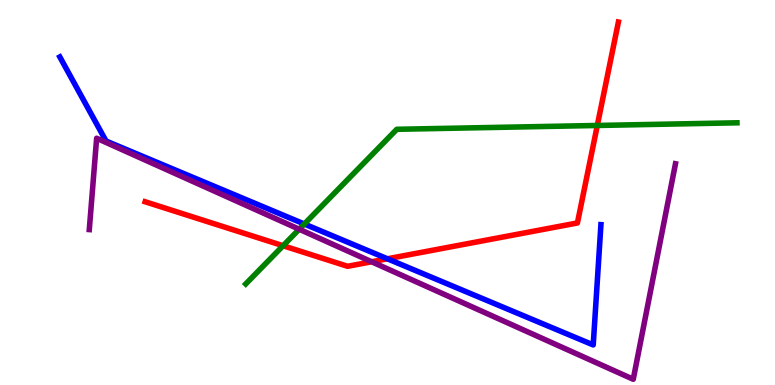[{'lines': ['blue', 'red'], 'intersections': [{'x': 5.0, 'y': 3.28}]}, {'lines': ['green', 'red'], 'intersections': [{'x': 3.65, 'y': 3.62}, {'x': 7.71, 'y': 6.74}]}, {'lines': ['purple', 'red'], 'intersections': [{'x': 4.8, 'y': 3.2}]}, {'lines': ['blue', 'green'], 'intersections': [{'x': 3.93, 'y': 4.18}]}, {'lines': ['blue', 'purple'], 'intersections': []}, {'lines': ['green', 'purple'], 'intersections': [{'x': 3.86, 'y': 4.05}]}]